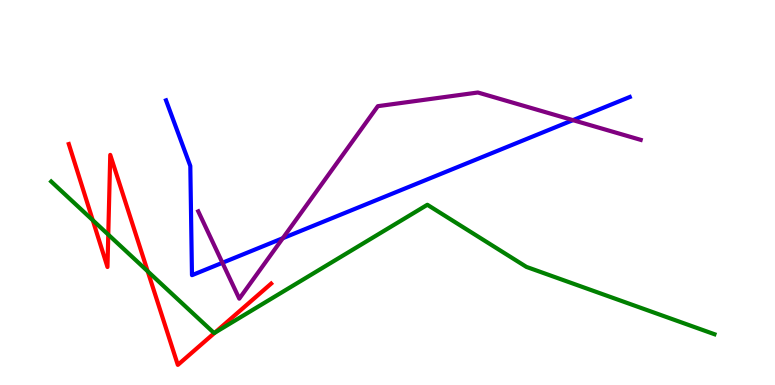[{'lines': ['blue', 'red'], 'intersections': []}, {'lines': ['green', 'red'], 'intersections': [{'x': 1.2, 'y': 4.28}, {'x': 1.4, 'y': 3.91}, {'x': 1.91, 'y': 2.95}, {'x': 2.77, 'y': 1.36}]}, {'lines': ['purple', 'red'], 'intersections': []}, {'lines': ['blue', 'green'], 'intersections': []}, {'lines': ['blue', 'purple'], 'intersections': [{'x': 2.87, 'y': 3.17}, {'x': 3.65, 'y': 3.81}, {'x': 7.39, 'y': 6.88}]}, {'lines': ['green', 'purple'], 'intersections': []}]